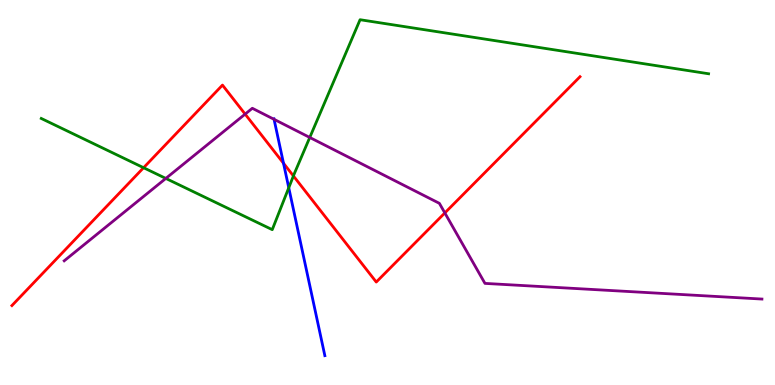[{'lines': ['blue', 'red'], 'intersections': [{'x': 3.66, 'y': 5.76}]}, {'lines': ['green', 'red'], 'intersections': [{'x': 1.85, 'y': 5.64}, {'x': 3.79, 'y': 5.43}]}, {'lines': ['purple', 'red'], 'intersections': [{'x': 3.16, 'y': 7.04}, {'x': 5.74, 'y': 4.47}]}, {'lines': ['blue', 'green'], 'intersections': [{'x': 3.73, 'y': 5.12}]}, {'lines': ['blue', 'purple'], 'intersections': [{'x': 3.54, 'y': 6.9}]}, {'lines': ['green', 'purple'], 'intersections': [{'x': 2.14, 'y': 5.37}, {'x': 4.0, 'y': 6.43}]}]